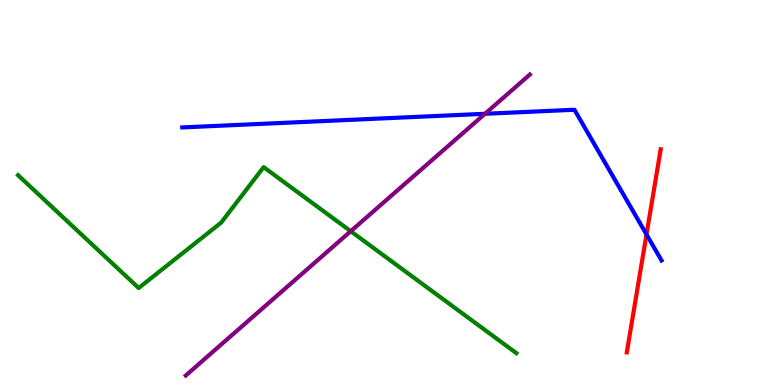[{'lines': ['blue', 'red'], 'intersections': [{'x': 8.34, 'y': 3.91}]}, {'lines': ['green', 'red'], 'intersections': []}, {'lines': ['purple', 'red'], 'intersections': []}, {'lines': ['blue', 'green'], 'intersections': []}, {'lines': ['blue', 'purple'], 'intersections': [{'x': 6.26, 'y': 7.04}]}, {'lines': ['green', 'purple'], 'intersections': [{'x': 4.53, 'y': 3.99}]}]